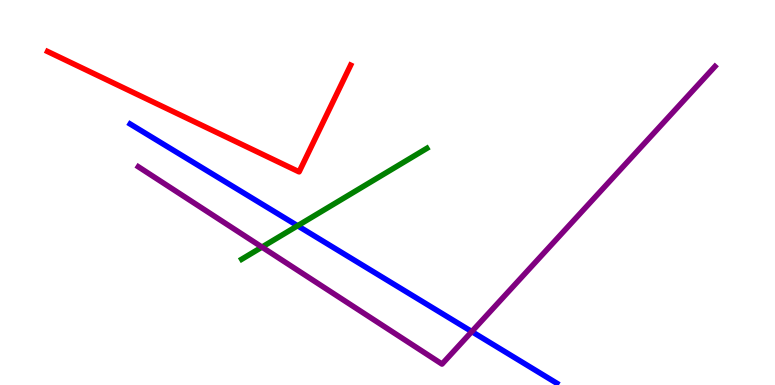[{'lines': ['blue', 'red'], 'intersections': []}, {'lines': ['green', 'red'], 'intersections': []}, {'lines': ['purple', 'red'], 'intersections': []}, {'lines': ['blue', 'green'], 'intersections': [{'x': 3.84, 'y': 4.14}]}, {'lines': ['blue', 'purple'], 'intersections': [{'x': 6.09, 'y': 1.39}]}, {'lines': ['green', 'purple'], 'intersections': [{'x': 3.38, 'y': 3.58}]}]